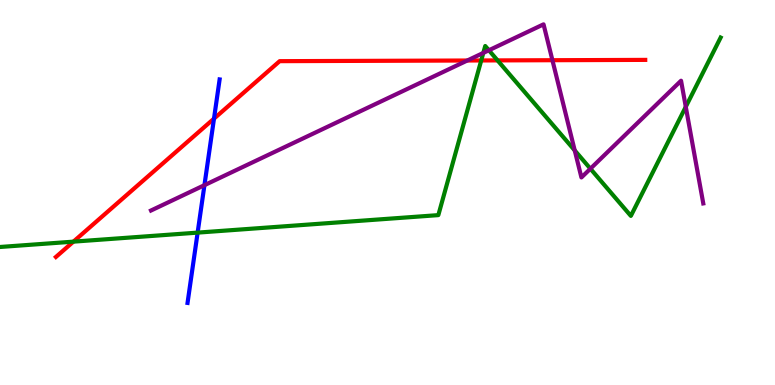[{'lines': ['blue', 'red'], 'intersections': [{'x': 2.76, 'y': 6.92}]}, {'lines': ['green', 'red'], 'intersections': [{'x': 0.947, 'y': 3.72}, {'x': 6.21, 'y': 8.43}, {'x': 6.42, 'y': 8.43}]}, {'lines': ['purple', 'red'], 'intersections': [{'x': 6.03, 'y': 8.43}, {'x': 7.13, 'y': 8.44}]}, {'lines': ['blue', 'green'], 'intersections': [{'x': 2.55, 'y': 3.96}]}, {'lines': ['blue', 'purple'], 'intersections': [{'x': 2.64, 'y': 5.19}]}, {'lines': ['green', 'purple'], 'intersections': [{'x': 6.24, 'y': 8.63}, {'x': 6.31, 'y': 8.69}, {'x': 7.42, 'y': 6.09}, {'x': 7.62, 'y': 5.62}, {'x': 8.85, 'y': 7.23}]}]